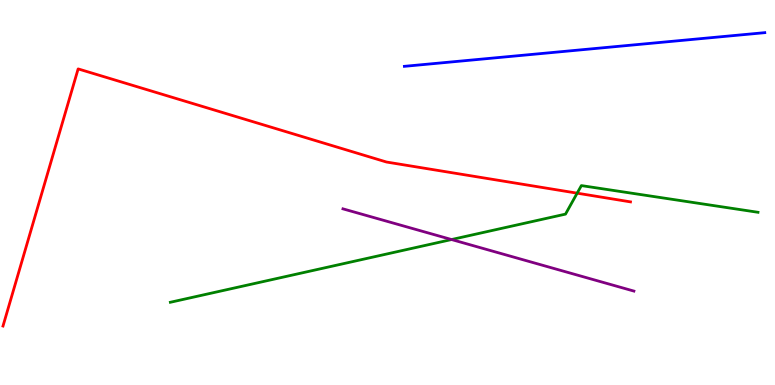[{'lines': ['blue', 'red'], 'intersections': []}, {'lines': ['green', 'red'], 'intersections': [{'x': 7.45, 'y': 4.98}]}, {'lines': ['purple', 'red'], 'intersections': []}, {'lines': ['blue', 'green'], 'intersections': []}, {'lines': ['blue', 'purple'], 'intersections': []}, {'lines': ['green', 'purple'], 'intersections': [{'x': 5.83, 'y': 3.78}]}]